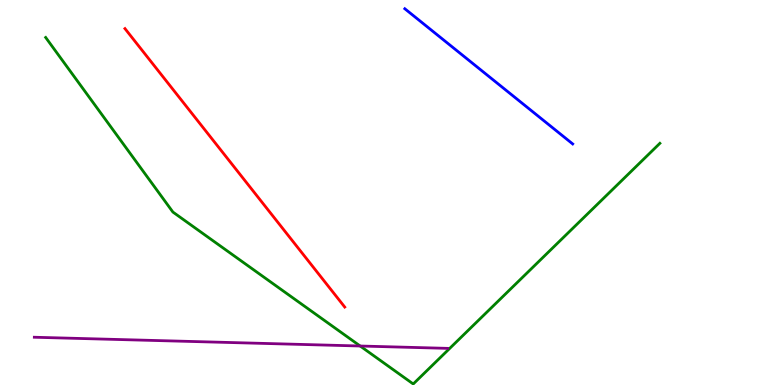[{'lines': ['blue', 'red'], 'intersections': []}, {'lines': ['green', 'red'], 'intersections': []}, {'lines': ['purple', 'red'], 'intersections': []}, {'lines': ['blue', 'green'], 'intersections': []}, {'lines': ['blue', 'purple'], 'intersections': []}, {'lines': ['green', 'purple'], 'intersections': [{'x': 4.65, 'y': 1.01}]}]